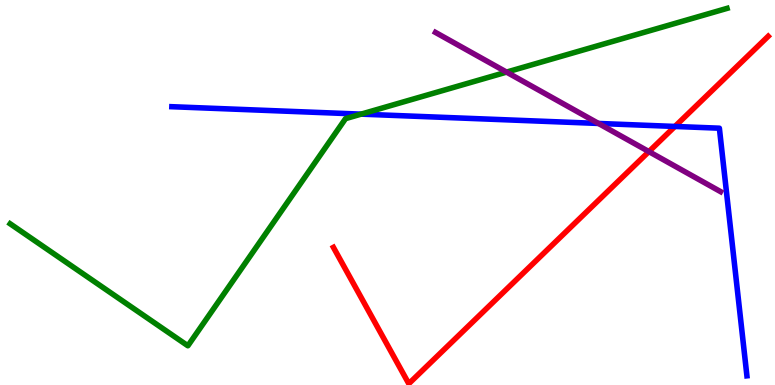[{'lines': ['blue', 'red'], 'intersections': [{'x': 8.71, 'y': 6.72}]}, {'lines': ['green', 'red'], 'intersections': []}, {'lines': ['purple', 'red'], 'intersections': [{'x': 8.37, 'y': 6.06}]}, {'lines': ['blue', 'green'], 'intersections': [{'x': 4.66, 'y': 7.04}]}, {'lines': ['blue', 'purple'], 'intersections': [{'x': 7.72, 'y': 6.79}]}, {'lines': ['green', 'purple'], 'intersections': [{'x': 6.54, 'y': 8.13}]}]